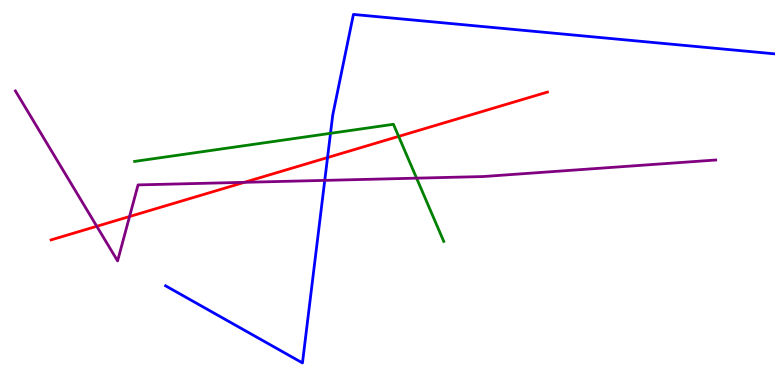[{'lines': ['blue', 'red'], 'intersections': [{'x': 4.23, 'y': 5.91}]}, {'lines': ['green', 'red'], 'intersections': [{'x': 5.14, 'y': 6.46}]}, {'lines': ['purple', 'red'], 'intersections': [{'x': 1.25, 'y': 4.12}, {'x': 1.67, 'y': 4.38}, {'x': 3.15, 'y': 5.26}]}, {'lines': ['blue', 'green'], 'intersections': [{'x': 4.26, 'y': 6.54}]}, {'lines': ['blue', 'purple'], 'intersections': [{'x': 4.19, 'y': 5.31}]}, {'lines': ['green', 'purple'], 'intersections': [{'x': 5.38, 'y': 5.37}]}]